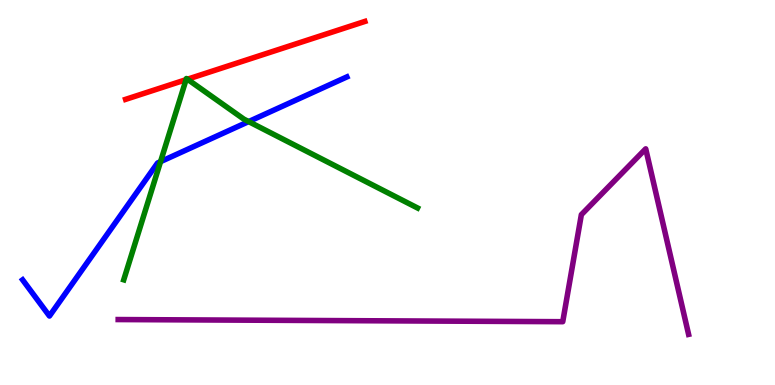[{'lines': ['blue', 'red'], 'intersections': []}, {'lines': ['green', 'red'], 'intersections': [{'x': 2.4, 'y': 7.93}, {'x': 2.42, 'y': 7.94}]}, {'lines': ['purple', 'red'], 'intersections': []}, {'lines': ['blue', 'green'], 'intersections': [{'x': 2.07, 'y': 5.8}, {'x': 3.21, 'y': 6.84}]}, {'lines': ['blue', 'purple'], 'intersections': []}, {'lines': ['green', 'purple'], 'intersections': []}]